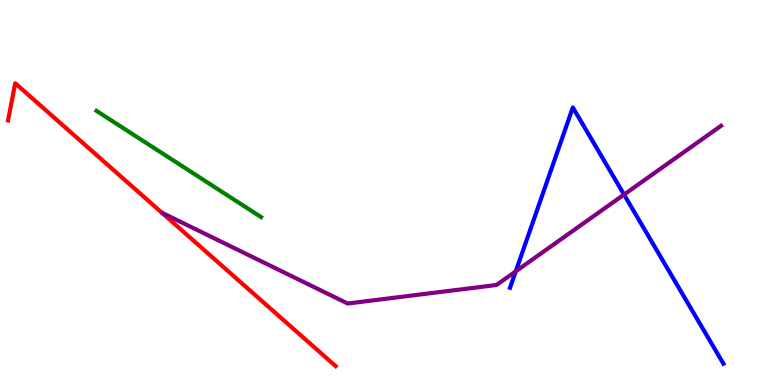[{'lines': ['blue', 'red'], 'intersections': []}, {'lines': ['green', 'red'], 'intersections': []}, {'lines': ['purple', 'red'], 'intersections': []}, {'lines': ['blue', 'green'], 'intersections': []}, {'lines': ['blue', 'purple'], 'intersections': [{'x': 6.65, 'y': 2.95}, {'x': 8.05, 'y': 4.95}]}, {'lines': ['green', 'purple'], 'intersections': []}]